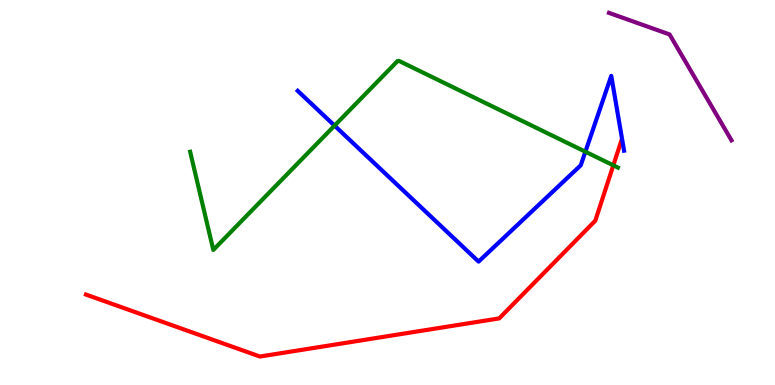[{'lines': ['blue', 'red'], 'intersections': []}, {'lines': ['green', 'red'], 'intersections': [{'x': 7.91, 'y': 5.71}]}, {'lines': ['purple', 'red'], 'intersections': []}, {'lines': ['blue', 'green'], 'intersections': [{'x': 4.32, 'y': 6.74}, {'x': 7.55, 'y': 6.06}]}, {'lines': ['blue', 'purple'], 'intersections': []}, {'lines': ['green', 'purple'], 'intersections': []}]